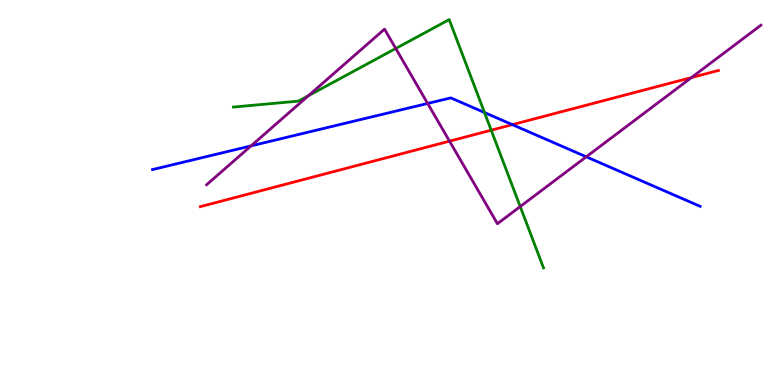[{'lines': ['blue', 'red'], 'intersections': [{'x': 6.61, 'y': 6.76}]}, {'lines': ['green', 'red'], 'intersections': [{'x': 6.34, 'y': 6.62}]}, {'lines': ['purple', 'red'], 'intersections': [{'x': 5.8, 'y': 6.33}, {'x': 8.92, 'y': 7.98}]}, {'lines': ['blue', 'green'], 'intersections': [{'x': 6.25, 'y': 7.08}]}, {'lines': ['blue', 'purple'], 'intersections': [{'x': 3.24, 'y': 6.21}, {'x': 5.52, 'y': 7.31}, {'x': 7.56, 'y': 5.93}]}, {'lines': ['green', 'purple'], 'intersections': [{'x': 3.98, 'y': 7.51}, {'x': 5.11, 'y': 8.74}, {'x': 6.71, 'y': 4.63}]}]